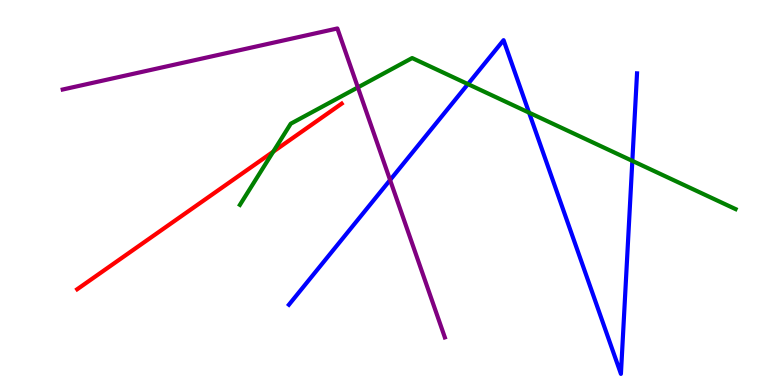[{'lines': ['blue', 'red'], 'intersections': []}, {'lines': ['green', 'red'], 'intersections': [{'x': 3.53, 'y': 6.06}]}, {'lines': ['purple', 'red'], 'intersections': []}, {'lines': ['blue', 'green'], 'intersections': [{'x': 6.04, 'y': 7.82}, {'x': 6.83, 'y': 7.07}, {'x': 8.16, 'y': 5.82}]}, {'lines': ['blue', 'purple'], 'intersections': [{'x': 5.03, 'y': 5.32}]}, {'lines': ['green', 'purple'], 'intersections': [{'x': 4.62, 'y': 7.73}]}]